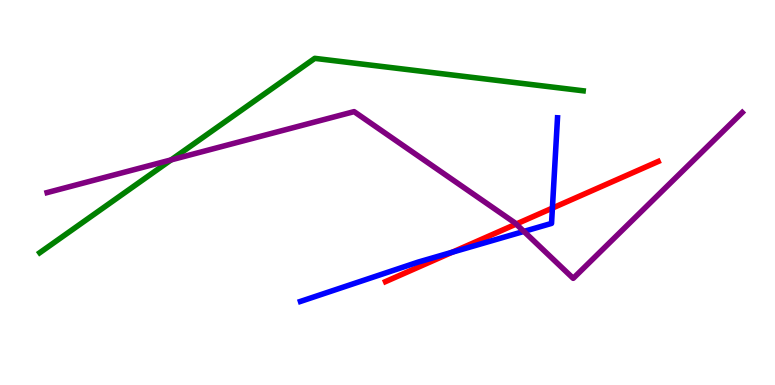[{'lines': ['blue', 'red'], 'intersections': [{'x': 5.84, 'y': 3.45}, {'x': 7.13, 'y': 4.59}]}, {'lines': ['green', 'red'], 'intersections': []}, {'lines': ['purple', 'red'], 'intersections': [{'x': 6.66, 'y': 4.18}]}, {'lines': ['blue', 'green'], 'intersections': []}, {'lines': ['blue', 'purple'], 'intersections': [{'x': 6.76, 'y': 3.99}]}, {'lines': ['green', 'purple'], 'intersections': [{'x': 2.21, 'y': 5.85}]}]